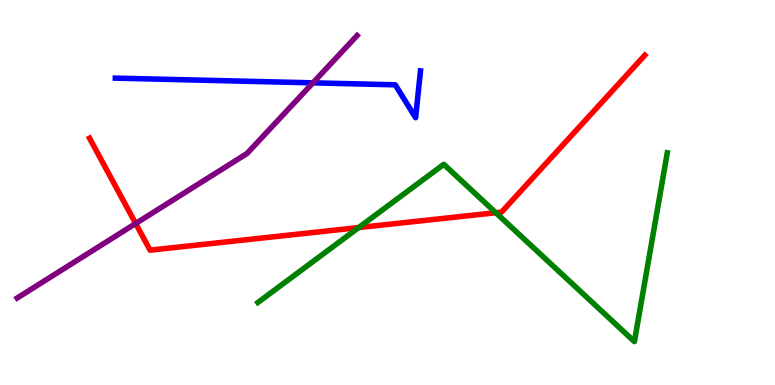[{'lines': ['blue', 'red'], 'intersections': []}, {'lines': ['green', 'red'], 'intersections': [{'x': 4.63, 'y': 4.09}, {'x': 6.4, 'y': 4.47}]}, {'lines': ['purple', 'red'], 'intersections': [{'x': 1.75, 'y': 4.19}]}, {'lines': ['blue', 'green'], 'intersections': []}, {'lines': ['blue', 'purple'], 'intersections': [{'x': 4.04, 'y': 7.85}]}, {'lines': ['green', 'purple'], 'intersections': []}]